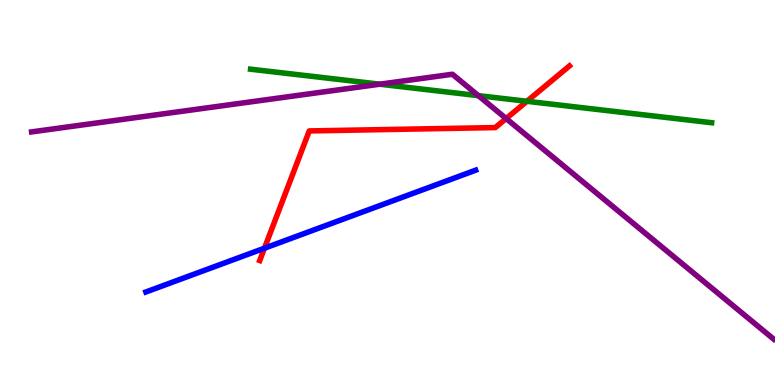[{'lines': ['blue', 'red'], 'intersections': [{'x': 3.41, 'y': 3.55}]}, {'lines': ['green', 'red'], 'intersections': [{'x': 6.8, 'y': 7.37}]}, {'lines': ['purple', 'red'], 'intersections': [{'x': 6.53, 'y': 6.92}]}, {'lines': ['blue', 'green'], 'intersections': []}, {'lines': ['blue', 'purple'], 'intersections': []}, {'lines': ['green', 'purple'], 'intersections': [{'x': 4.9, 'y': 7.81}, {'x': 6.17, 'y': 7.52}]}]